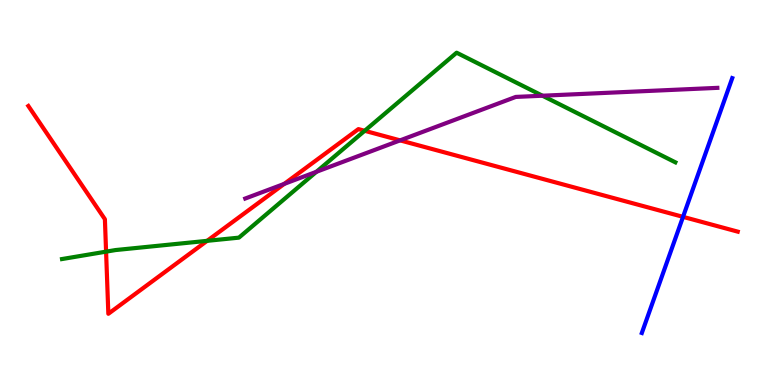[{'lines': ['blue', 'red'], 'intersections': [{'x': 8.81, 'y': 4.37}]}, {'lines': ['green', 'red'], 'intersections': [{'x': 1.37, 'y': 3.46}, {'x': 2.67, 'y': 3.74}, {'x': 4.71, 'y': 6.6}]}, {'lines': ['purple', 'red'], 'intersections': [{'x': 3.67, 'y': 5.22}, {'x': 5.16, 'y': 6.35}]}, {'lines': ['blue', 'green'], 'intersections': []}, {'lines': ['blue', 'purple'], 'intersections': []}, {'lines': ['green', 'purple'], 'intersections': [{'x': 4.08, 'y': 5.54}, {'x': 7.0, 'y': 7.51}]}]